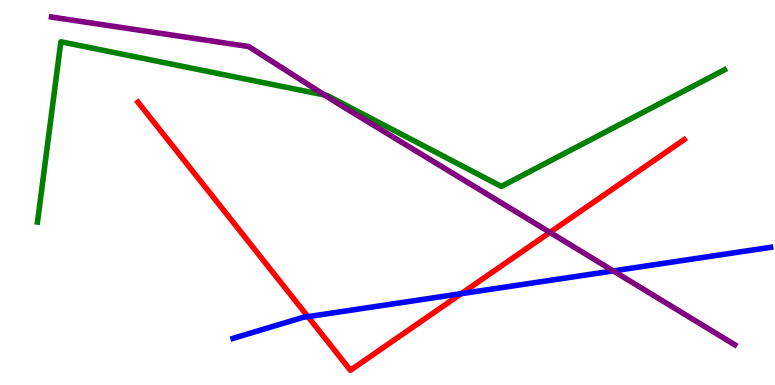[{'lines': ['blue', 'red'], 'intersections': [{'x': 3.97, 'y': 1.78}, {'x': 5.95, 'y': 2.37}]}, {'lines': ['green', 'red'], 'intersections': []}, {'lines': ['purple', 'red'], 'intersections': [{'x': 7.1, 'y': 3.96}]}, {'lines': ['blue', 'green'], 'intersections': []}, {'lines': ['blue', 'purple'], 'intersections': [{'x': 7.91, 'y': 2.96}]}, {'lines': ['green', 'purple'], 'intersections': [{'x': 4.19, 'y': 7.53}]}]